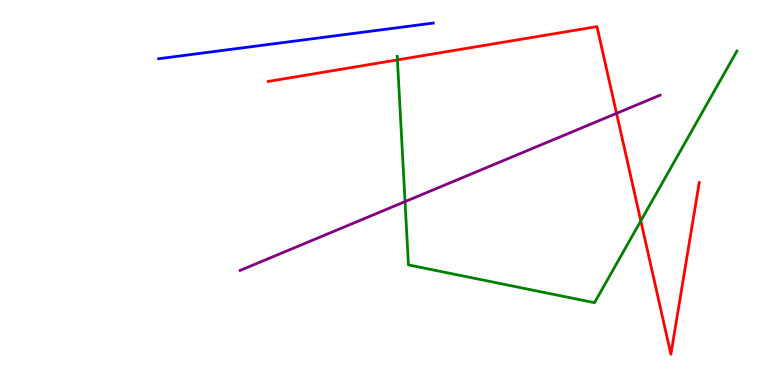[{'lines': ['blue', 'red'], 'intersections': []}, {'lines': ['green', 'red'], 'intersections': [{'x': 5.13, 'y': 8.44}, {'x': 8.27, 'y': 4.26}]}, {'lines': ['purple', 'red'], 'intersections': [{'x': 7.96, 'y': 7.06}]}, {'lines': ['blue', 'green'], 'intersections': []}, {'lines': ['blue', 'purple'], 'intersections': []}, {'lines': ['green', 'purple'], 'intersections': [{'x': 5.23, 'y': 4.76}]}]